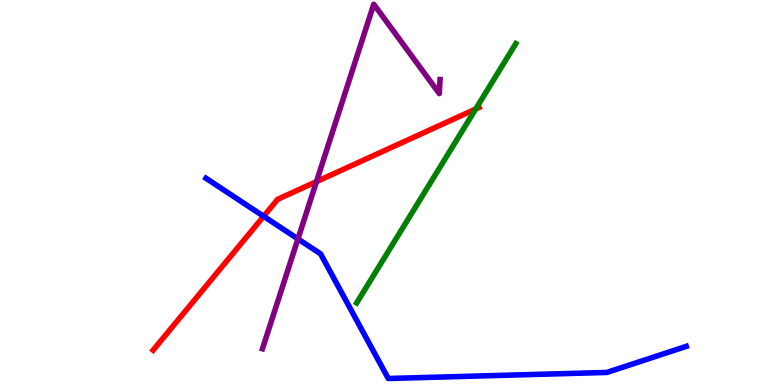[{'lines': ['blue', 'red'], 'intersections': [{'x': 3.4, 'y': 4.38}]}, {'lines': ['green', 'red'], 'intersections': [{'x': 6.14, 'y': 7.17}]}, {'lines': ['purple', 'red'], 'intersections': [{'x': 4.08, 'y': 5.28}]}, {'lines': ['blue', 'green'], 'intersections': []}, {'lines': ['blue', 'purple'], 'intersections': [{'x': 3.84, 'y': 3.79}]}, {'lines': ['green', 'purple'], 'intersections': []}]